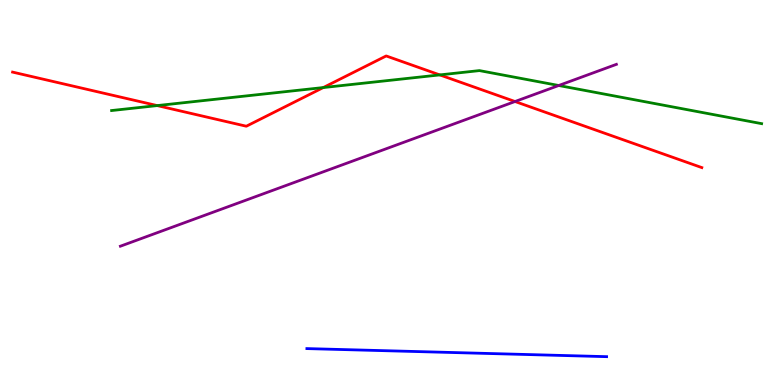[{'lines': ['blue', 'red'], 'intersections': []}, {'lines': ['green', 'red'], 'intersections': [{'x': 2.03, 'y': 7.26}, {'x': 4.17, 'y': 7.73}, {'x': 5.67, 'y': 8.05}]}, {'lines': ['purple', 'red'], 'intersections': [{'x': 6.65, 'y': 7.36}]}, {'lines': ['blue', 'green'], 'intersections': []}, {'lines': ['blue', 'purple'], 'intersections': []}, {'lines': ['green', 'purple'], 'intersections': [{'x': 7.21, 'y': 7.78}]}]